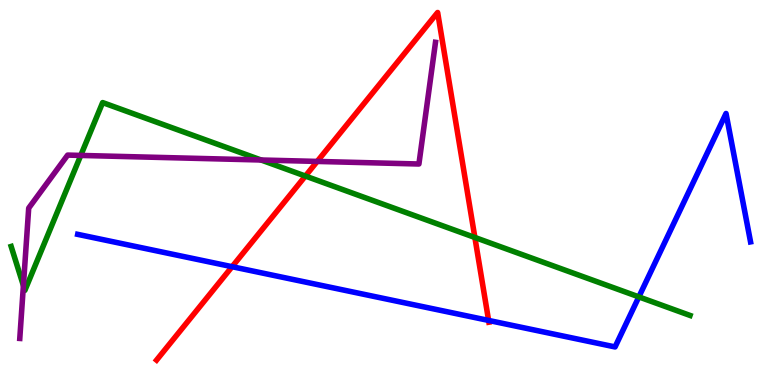[{'lines': ['blue', 'red'], 'intersections': [{'x': 2.99, 'y': 3.07}, {'x': 6.3, 'y': 1.68}]}, {'lines': ['green', 'red'], 'intersections': [{'x': 3.94, 'y': 5.43}, {'x': 6.13, 'y': 3.83}]}, {'lines': ['purple', 'red'], 'intersections': [{'x': 4.09, 'y': 5.81}]}, {'lines': ['blue', 'green'], 'intersections': [{'x': 8.24, 'y': 2.29}]}, {'lines': ['blue', 'purple'], 'intersections': []}, {'lines': ['green', 'purple'], 'intersections': [{'x': 0.302, 'y': 2.58}, {'x': 1.04, 'y': 5.96}, {'x': 3.37, 'y': 5.84}]}]